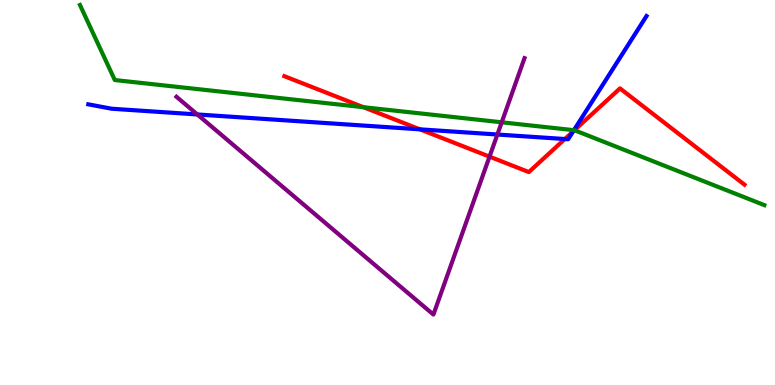[{'lines': ['blue', 'red'], 'intersections': [{'x': 5.42, 'y': 6.64}, {'x': 7.29, 'y': 6.39}, {'x': 7.39, 'y': 6.59}]}, {'lines': ['green', 'red'], 'intersections': [{'x': 4.69, 'y': 7.22}, {'x': 7.41, 'y': 6.62}]}, {'lines': ['purple', 'red'], 'intersections': [{'x': 6.32, 'y': 5.93}]}, {'lines': ['blue', 'green'], 'intersections': [{'x': 7.41, 'y': 6.62}]}, {'lines': ['blue', 'purple'], 'intersections': [{'x': 2.55, 'y': 7.03}, {'x': 6.42, 'y': 6.51}]}, {'lines': ['green', 'purple'], 'intersections': [{'x': 6.47, 'y': 6.82}]}]